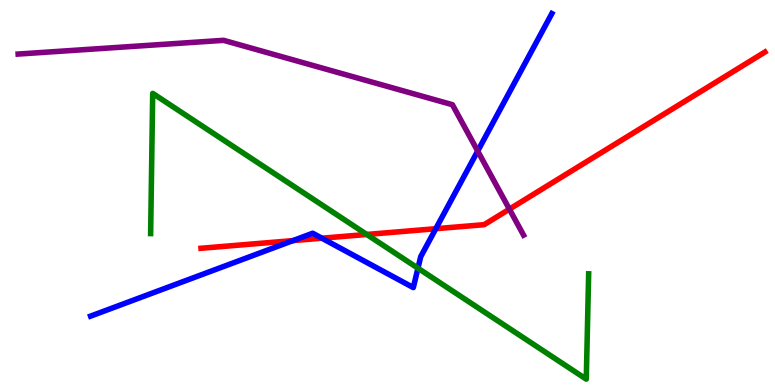[{'lines': ['blue', 'red'], 'intersections': [{'x': 3.78, 'y': 3.75}, {'x': 4.15, 'y': 3.81}, {'x': 5.62, 'y': 4.06}]}, {'lines': ['green', 'red'], 'intersections': [{'x': 4.73, 'y': 3.91}]}, {'lines': ['purple', 'red'], 'intersections': [{'x': 6.57, 'y': 4.57}]}, {'lines': ['blue', 'green'], 'intersections': [{'x': 5.39, 'y': 3.03}]}, {'lines': ['blue', 'purple'], 'intersections': [{'x': 6.16, 'y': 6.08}]}, {'lines': ['green', 'purple'], 'intersections': []}]